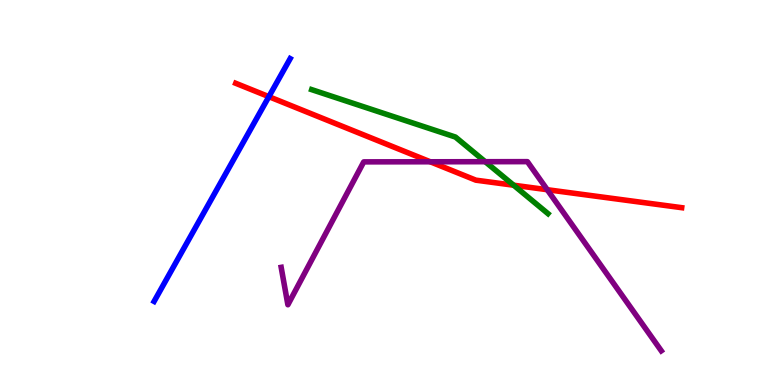[{'lines': ['blue', 'red'], 'intersections': [{'x': 3.47, 'y': 7.49}]}, {'lines': ['green', 'red'], 'intersections': [{'x': 6.63, 'y': 5.19}]}, {'lines': ['purple', 'red'], 'intersections': [{'x': 5.55, 'y': 5.8}, {'x': 7.06, 'y': 5.07}]}, {'lines': ['blue', 'green'], 'intersections': []}, {'lines': ['blue', 'purple'], 'intersections': []}, {'lines': ['green', 'purple'], 'intersections': [{'x': 6.26, 'y': 5.8}]}]